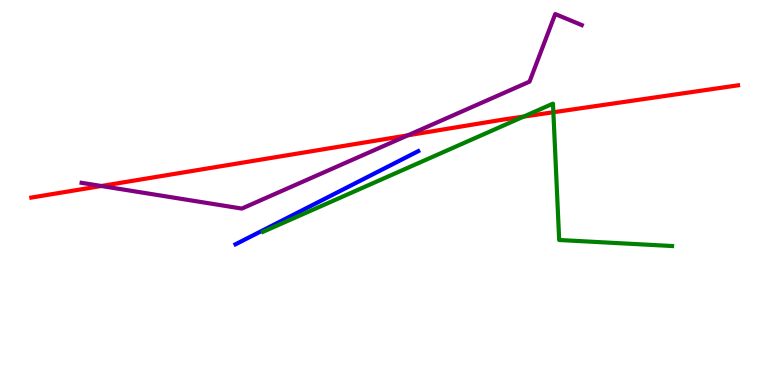[{'lines': ['blue', 'red'], 'intersections': []}, {'lines': ['green', 'red'], 'intersections': [{'x': 6.76, 'y': 6.97}, {'x': 7.14, 'y': 7.08}]}, {'lines': ['purple', 'red'], 'intersections': [{'x': 1.31, 'y': 5.17}, {'x': 5.26, 'y': 6.49}]}, {'lines': ['blue', 'green'], 'intersections': []}, {'lines': ['blue', 'purple'], 'intersections': []}, {'lines': ['green', 'purple'], 'intersections': []}]